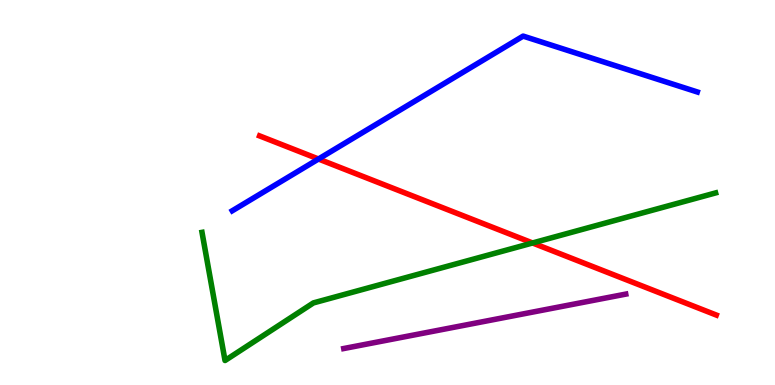[{'lines': ['blue', 'red'], 'intersections': [{'x': 4.11, 'y': 5.87}]}, {'lines': ['green', 'red'], 'intersections': [{'x': 6.87, 'y': 3.69}]}, {'lines': ['purple', 'red'], 'intersections': []}, {'lines': ['blue', 'green'], 'intersections': []}, {'lines': ['blue', 'purple'], 'intersections': []}, {'lines': ['green', 'purple'], 'intersections': []}]